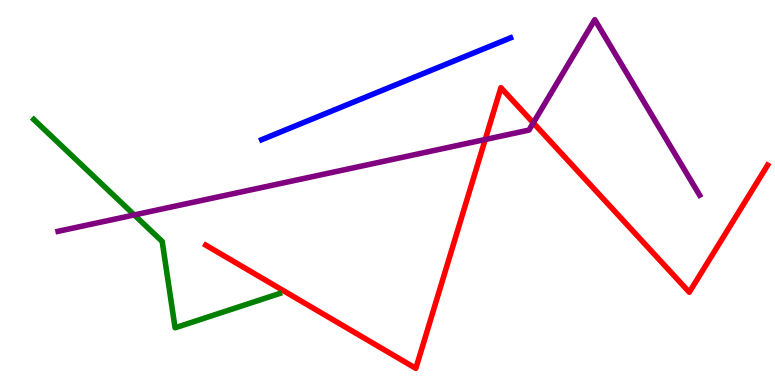[{'lines': ['blue', 'red'], 'intersections': []}, {'lines': ['green', 'red'], 'intersections': []}, {'lines': ['purple', 'red'], 'intersections': [{'x': 6.26, 'y': 6.38}, {'x': 6.88, 'y': 6.81}]}, {'lines': ['blue', 'green'], 'intersections': []}, {'lines': ['blue', 'purple'], 'intersections': []}, {'lines': ['green', 'purple'], 'intersections': [{'x': 1.73, 'y': 4.42}]}]